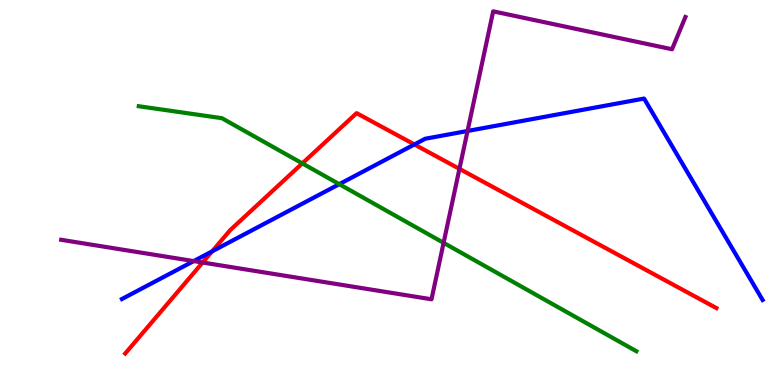[{'lines': ['blue', 'red'], 'intersections': [{'x': 2.74, 'y': 3.47}, {'x': 5.35, 'y': 6.25}]}, {'lines': ['green', 'red'], 'intersections': [{'x': 3.9, 'y': 5.76}]}, {'lines': ['purple', 'red'], 'intersections': [{'x': 2.61, 'y': 3.18}, {'x': 5.93, 'y': 5.61}]}, {'lines': ['blue', 'green'], 'intersections': [{'x': 4.38, 'y': 5.22}]}, {'lines': ['blue', 'purple'], 'intersections': [{'x': 2.5, 'y': 3.22}, {'x': 6.03, 'y': 6.6}]}, {'lines': ['green', 'purple'], 'intersections': [{'x': 5.72, 'y': 3.69}]}]